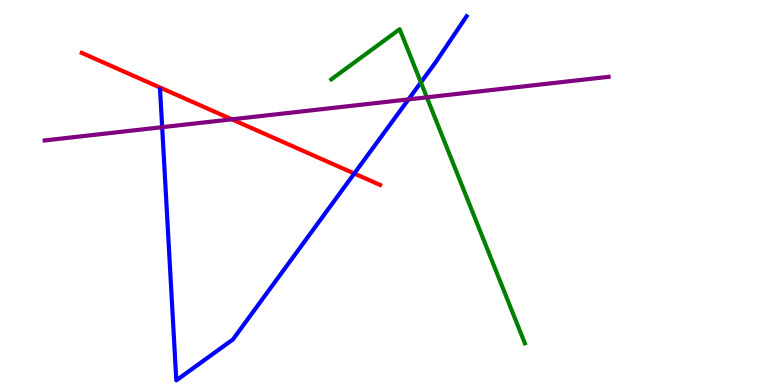[{'lines': ['blue', 'red'], 'intersections': [{'x': 4.57, 'y': 5.49}]}, {'lines': ['green', 'red'], 'intersections': []}, {'lines': ['purple', 'red'], 'intersections': [{'x': 2.99, 'y': 6.9}]}, {'lines': ['blue', 'green'], 'intersections': [{'x': 5.43, 'y': 7.86}]}, {'lines': ['blue', 'purple'], 'intersections': [{'x': 2.09, 'y': 6.7}, {'x': 5.27, 'y': 7.42}]}, {'lines': ['green', 'purple'], 'intersections': [{'x': 5.51, 'y': 7.47}]}]